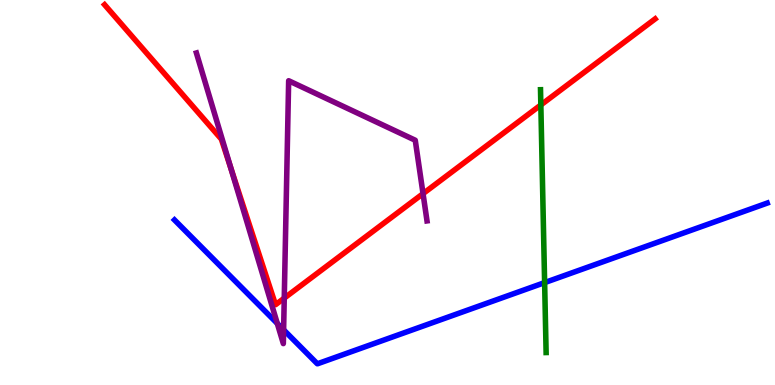[{'lines': ['blue', 'red'], 'intersections': []}, {'lines': ['green', 'red'], 'intersections': [{'x': 6.98, 'y': 7.27}]}, {'lines': ['purple', 'red'], 'intersections': [{'x': 2.98, 'y': 5.62}, {'x': 3.67, 'y': 2.26}, {'x': 5.46, 'y': 4.97}]}, {'lines': ['blue', 'green'], 'intersections': [{'x': 7.03, 'y': 2.66}]}, {'lines': ['blue', 'purple'], 'intersections': [{'x': 3.58, 'y': 1.6}, {'x': 3.66, 'y': 1.43}]}, {'lines': ['green', 'purple'], 'intersections': []}]